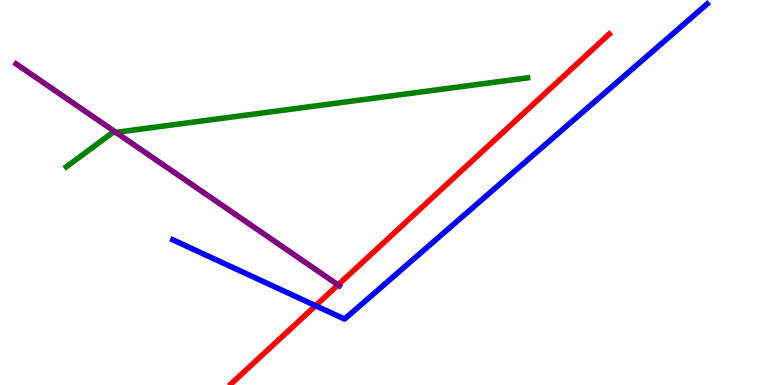[{'lines': ['blue', 'red'], 'intersections': [{'x': 4.07, 'y': 2.06}]}, {'lines': ['green', 'red'], 'intersections': []}, {'lines': ['purple', 'red'], 'intersections': [{'x': 4.36, 'y': 2.6}]}, {'lines': ['blue', 'green'], 'intersections': []}, {'lines': ['blue', 'purple'], 'intersections': []}, {'lines': ['green', 'purple'], 'intersections': [{'x': 1.5, 'y': 6.56}]}]